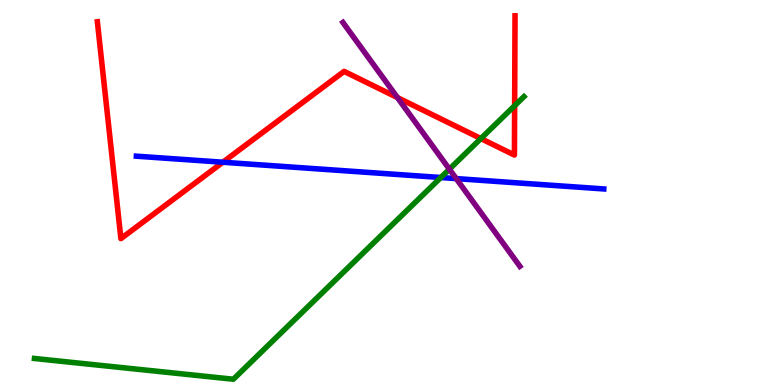[{'lines': ['blue', 'red'], 'intersections': [{'x': 2.88, 'y': 5.79}]}, {'lines': ['green', 'red'], 'intersections': [{'x': 6.2, 'y': 6.4}, {'x': 6.64, 'y': 7.25}]}, {'lines': ['purple', 'red'], 'intersections': [{'x': 5.13, 'y': 7.47}]}, {'lines': ['blue', 'green'], 'intersections': [{'x': 5.69, 'y': 5.39}]}, {'lines': ['blue', 'purple'], 'intersections': [{'x': 5.89, 'y': 5.36}]}, {'lines': ['green', 'purple'], 'intersections': [{'x': 5.8, 'y': 5.61}]}]